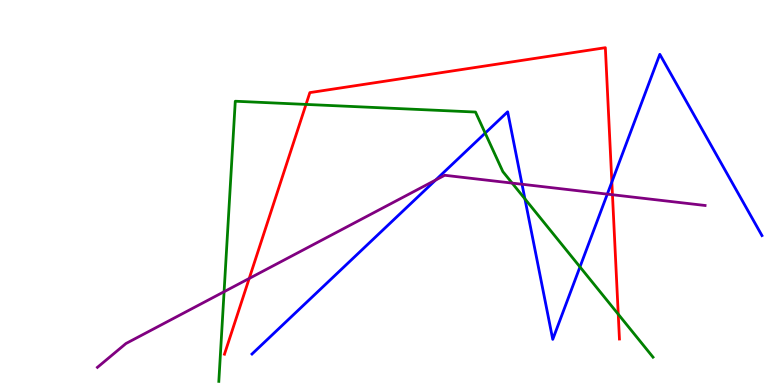[{'lines': ['blue', 'red'], 'intersections': [{'x': 7.89, 'y': 5.27}]}, {'lines': ['green', 'red'], 'intersections': [{'x': 3.95, 'y': 7.29}, {'x': 7.98, 'y': 1.84}]}, {'lines': ['purple', 'red'], 'intersections': [{'x': 3.22, 'y': 2.77}, {'x': 7.9, 'y': 4.94}]}, {'lines': ['blue', 'green'], 'intersections': [{'x': 6.26, 'y': 6.54}, {'x': 6.77, 'y': 4.83}, {'x': 7.48, 'y': 3.07}]}, {'lines': ['blue', 'purple'], 'intersections': [{'x': 5.62, 'y': 5.32}, {'x': 6.74, 'y': 5.21}, {'x': 7.84, 'y': 4.96}]}, {'lines': ['green', 'purple'], 'intersections': [{'x': 2.89, 'y': 2.42}, {'x': 6.61, 'y': 5.24}]}]